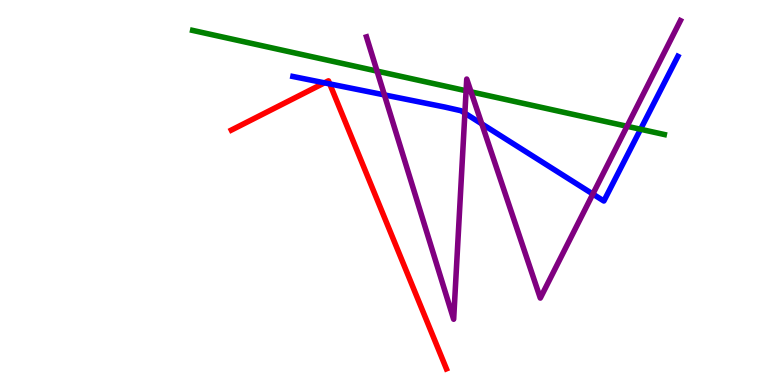[{'lines': ['blue', 'red'], 'intersections': [{'x': 4.19, 'y': 7.85}, {'x': 4.25, 'y': 7.82}]}, {'lines': ['green', 'red'], 'intersections': []}, {'lines': ['purple', 'red'], 'intersections': []}, {'lines': ['blue', 'green'], 'intersections': [{'x': 8.27, 'y': 6.64}]}, {'lines': ['blue', 'purple'], 'intersections': [{'x': 4.96, 'y': 7.53}, {'x': 6.0, 'y': 7.06}, {'x': 6.22, 'y': 6.78}, {'x': 7.65, 'y': 4.96}]}, {'lines': ['green', 'purple'], 'intersections': [{'x': 4.87, 'y': 8.15}, {'x': 6.01, 'y': 7.64}, {'x': 6.08, 'y': 7.61}, {'x': 8.09, 'y': 6.72}]}]